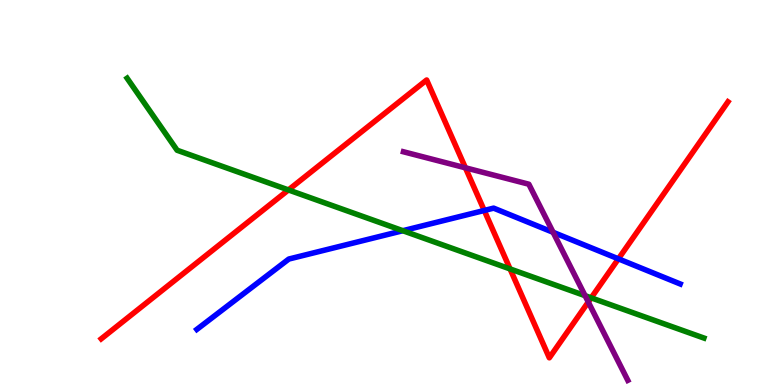[{'lines': ['blue', 'red'], 'intersections': [{'x': 6.25, 'y': 4.53}, {'x': 7.98, 'y': 3.28}]}, {'lines': ['green', 'red'], 'intersections': [{'x': 3.72, 'y': 5.07}, {'x': 6.58, 'y': 3.01}, {'x': 7.63, 'y': 2.26}]}, {'lines': ['purple', 'red'], 'intersections': [{'x': 6.01, 'y': 5.64}, {'x': 7.59, 'y': 2.16}]}, {'lines': ['blue', 'green'], 'intersections': [{'x': 5.2, 'y': 4.01}]}, {'lines': ['blue', 'purple'], 'intersections': [{'x': 7.14, 'y': 3.97}]}, {'lines': ['green', 'purple'], 'intersections': [{'x': 7.55, 'y': 2.32}]}]